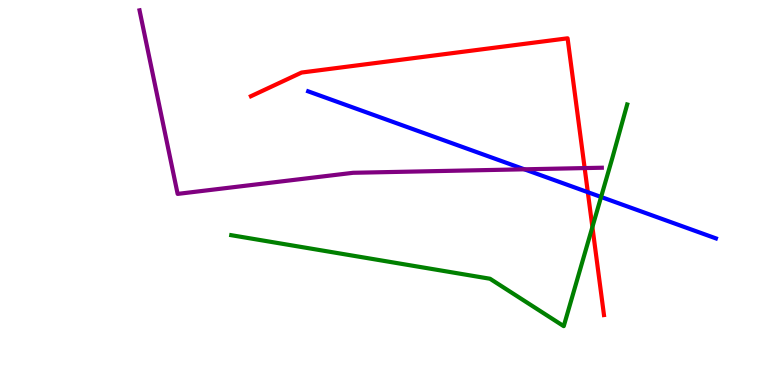[{'lines': ['blue', 'red'], 'intersections': [{'x': 7.58, 'y': 5.01}]}, {'lines': ['green', 'red'], 'intersections': [{'x': 7.64, 'y': 4.1}]}, {'lines': ['purple', 'red'], 'intersections': [{'x': 7.54, 'y': 5.63}]}, {'lines': ['blue', 'green'], 'intersections': [{'x': 7.76, 'y': 4.88}]}, {'lines': ['blue', 'purple'], 'intersections': [{'x': 6.77, 'y': 5.6}]}, {'lines': ['green', 'purple'], 'intersections': []}]